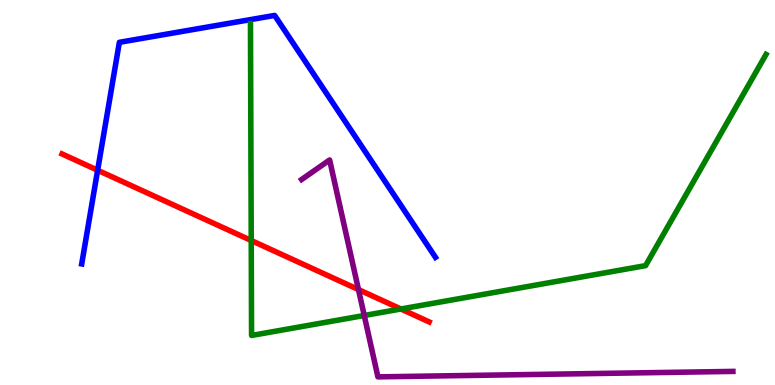[{'lines': ['blue', 'red'], 'intersections': [{'x': 1.26, 'y': 5.58}]}, {'lines': ['green', 'red'], 'intersections': [{'x': 3.24, 'y': 3.75}, {'x': 5.17, 'y': 1.97}]}, {'lines': ['purple', 'red'], 'intersections': [{'x': 4.63, 'y': 2.48}]}, {'lines': ['blue', 'green'], 'intersections': []}, {'lines': ['blue', 'purple'], 'intersections': []}, {'lines': ['green', 'purple'], 'intersections': [{'x': 4.7, 'y': 1.81}]}]